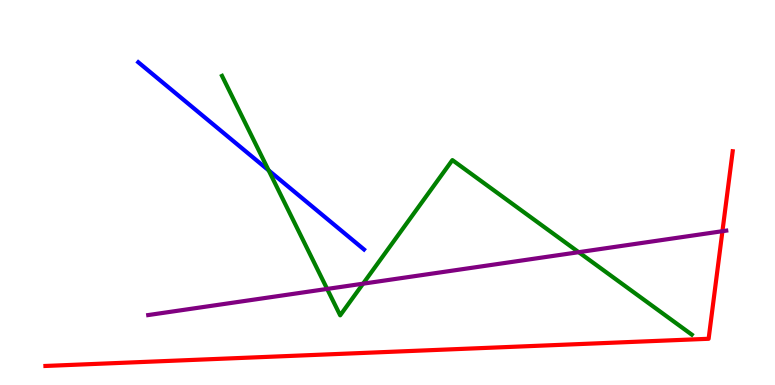[{'lines': ['blue', 'red'], 'intersections': []}, {'lines': ['green', 'red'], 'intersections': []}, {'lines': ['purple', 'red'], 'intersections': [{'x': 9.32, 'y': 3.99}]}, {'lines': ['blue', 'green'], 'intersections': [{'x': 3.47, 'y': 5.57}]}, {'lines': ['blue', 'purple'], 'intersections': []}, {'lines': ['green', 'purple'], 'intersections': [{'x': 4.22, 'y': 2.5}, {'x': 4.68, 'y': 2.63}, {'x': 7.47, 'y': 3.45}]}]